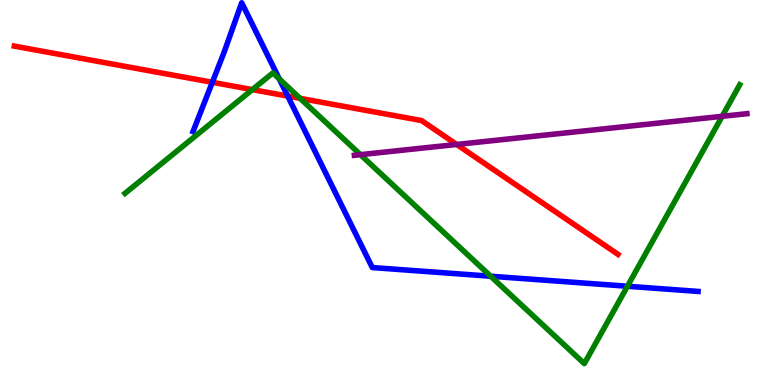[{'lines': ['blue', 'red'], 'intersections': [{'x': 2.74, 'y': 7.86}, {'x': 3.71, 'y': 7.5}]}, {'lines': ['green', 'red'], 'intersections': [{'x': 3.26, 'y': 7.67}, {'x': 3.87, 'y': 7.45}]}, {'lines': ['purple', 'red'], 'intersections': [{'x': 5.89, 'y': 6.25}]}, {'lines': ['blue', 'green'], 'intersections': [{'x': 3.6, 'y': 7.95}, {'x': 6.33, 'y': 2.83}, {'x': 8.1, 'y': 2.56}]}, {'lines': ['blue', 'purple'], 'intersections': []}, {'lines': ['green', 'purple'], 'intersections': [{'x': 4.65, 'y': 5.98}, {'x': 9.32, 'y': 6.98}]}]